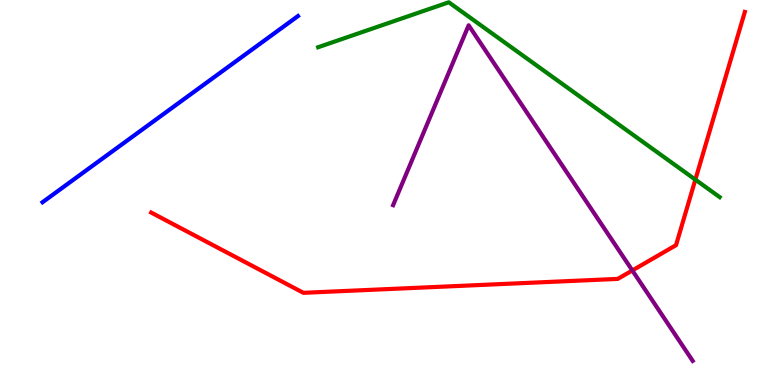[{'lines': ['blue', 'red'], 'intersections': []}, {'lines': ['green', 'red'], 'intersections': [{'x': 8.97, 'y': 5.33}]}, {'lines': ['purple', 'red'], 'intersections': [{'x': 8.16, 'y': 2.98}]}, {'lines': ['blue', 'green'], 'intersections': []}, {'lines': ['blue', 'purple'], 'intersections': []}, {'lines': ['green', 'purple'], 'intersections': []}]